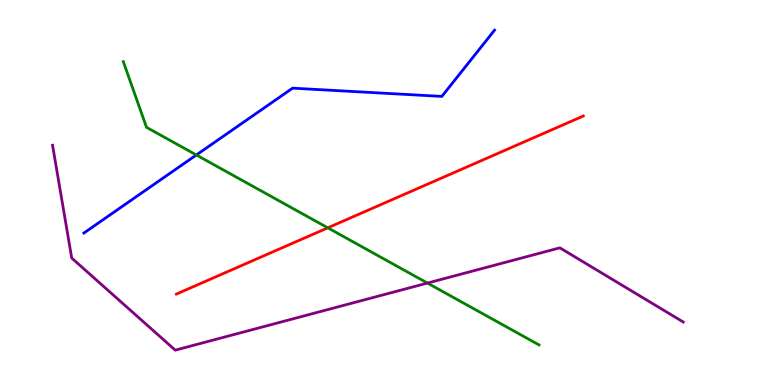[{'lines': ['blue', 'red'], 'intersections': []}, {'lines': ['green', 'red'], 'intersections': [{'x': 4.23, 'y': 4.08}]}, {'lines': ['purple', 'red'], 'intersections': []}, {'lines': ['blue', 'green'], 'intersections': [{'x': 2.53, 'y': 5.97}]}, {'lines': ['blue', 'purple'], 'intersections': []}, {'lines': ['green', 'purple'], 'intersections': [{'x': 5.52, 'y': 2.65}]}]